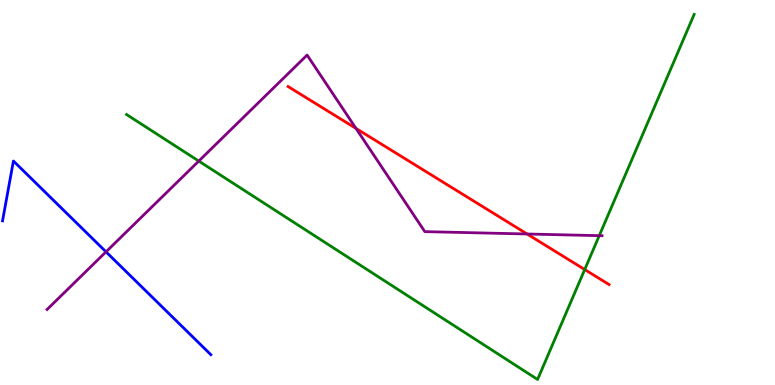[{'lines': ['blue', 'red'], 'intersections': []}, {'lines': ['green', 'red'], 'intersections': [{'x': 7.54, 'y': 3.0}]}, {'lines': ['purple', 'red'], 'intersections': [{'x': 4.59, 'y': 6.66}, {'x': 6.8, 'y': 3.92}]}, {'lines': ['blue', 'green'], 'intersections': []}, {'lines': ['blue', 'purple'], 'intersections': [{'x': 1.37, 'y': 3.46}]}, {'lines': ['green', 'purple'], 'intersections': [{'x': 2.56, 'y': 5.82}, {'x': 7.73, 'y': 3.88}]}]